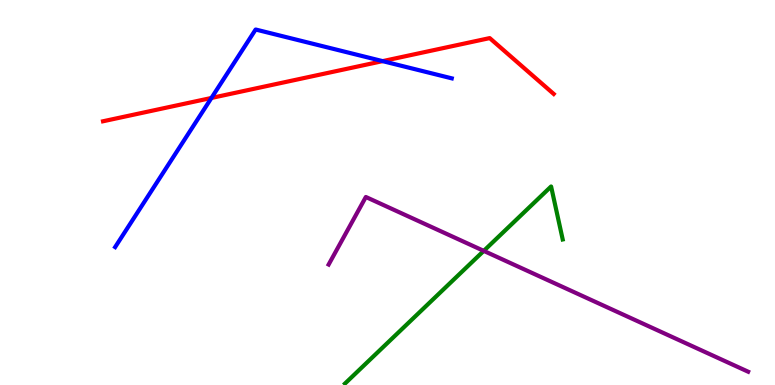[{'lines': ['blue', 'red'], 'intersections': [{'x': 2.73, 'y': 7.46}, {'x': 4.94, 'y': 8.41}]}, {'lines': ['green', 'red'], 'intersections': []}, {'lines': ['purple', 'red'], 'intersections': []}, {'lines': ['blue', 'green'], 'intersections': []}, {'lines': ['blue', 'purple'], 'intersections': []}, {'lines': ['green', 'purple'], 'intersections': [{'x': 6.24, 'y': 3.48}]}]